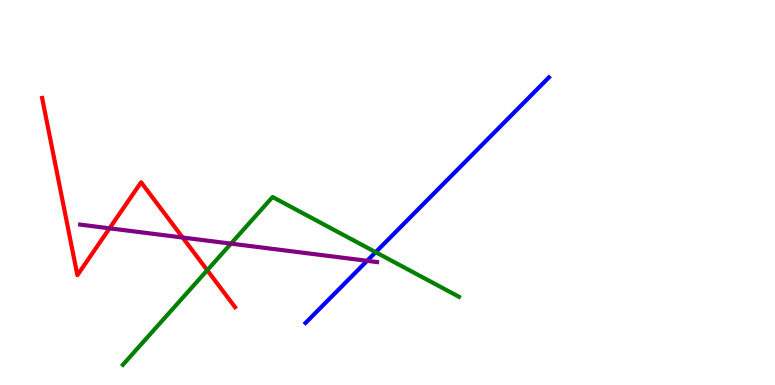[{'lines': ['blue', 'red'], 'intersections': []}, {'lines': ['green', 'red'], 'intersections': [{'x': 2.67, 'y': 2.98}]}, {'lines': ['purple', 'red'], 'intersections': [{'x': 1.41, 'y': 4.07}, {'x': 2.36, 'y': 3.83}]}, {'lines': ['blue', 'green'], 'intersections': [{'x': 4.85, 'y': 3.45}]}, {'lines': ['blue', 'purple'], 'intersections': [{'x': 4.74, 'y': 3.23}]}, {'lines': ['green', 'purple'], 'intersections': [{'x': 2.98, 'y': 3.67}]}]